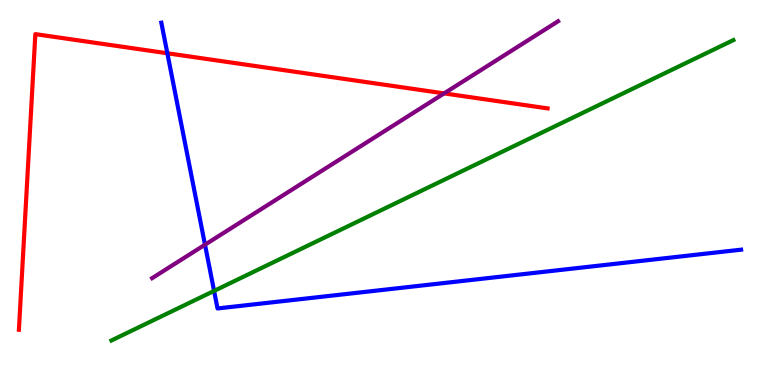[{'lines': ['blue', 'red'], 'intersections': [{'x': 2.16, 'y': 8.62}]}, {'lines': ['green', 'red'], 'intersections': []}, {'lines': ['purple', 'red'], 'intersections': [{'x': 5.73, 'y': 7.57}]}, {'lines': ['blue', 'green'], 'intersections': [{'x': 2.76, 'y': 2.44}]}, {'lines': ['blue', 'purple'], 'intersections': [{'x': 2.65, 'y': 3.64}]}, {'lines': ['green', 'purple'], 'intersections': []}]